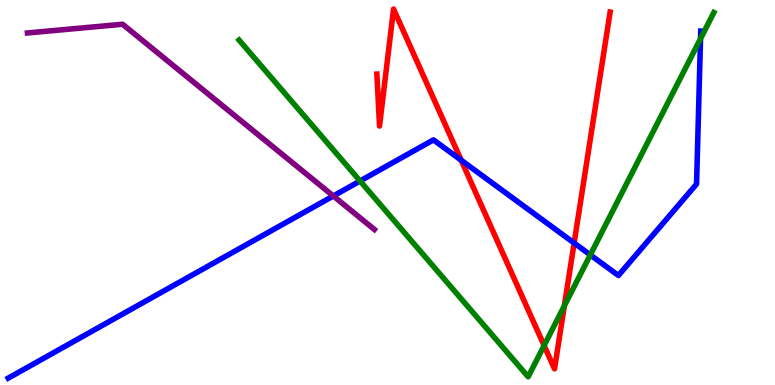[{'lines': ['blue', 'red'], 'intersections': [{'x': 5.95, 'y': 5.84}, {'x': 7.41, 'y': 3.69}]}, {'lines': ['green', 'red'], 'intersections': [{'x': 7.02, 'y': 1.03}, {'x': 7.28, 'y': 2.06}]}, {'lines': ['purple', 'red'], 'intersections': []}, {'lines': ['blue', 'green'], 'intersections': [{'x': 4.65, 'y': 5.3}, {'x': 7.62, 'y': 3.38}, {'x': 9.04, 'y': 9.0}]}, {'lines': ['blue', 'purple'], 'intersections': [{'x': 4.3, 'y': 4.91}]}, {'lines': ['green', 'purple'], 'intersections': []}]